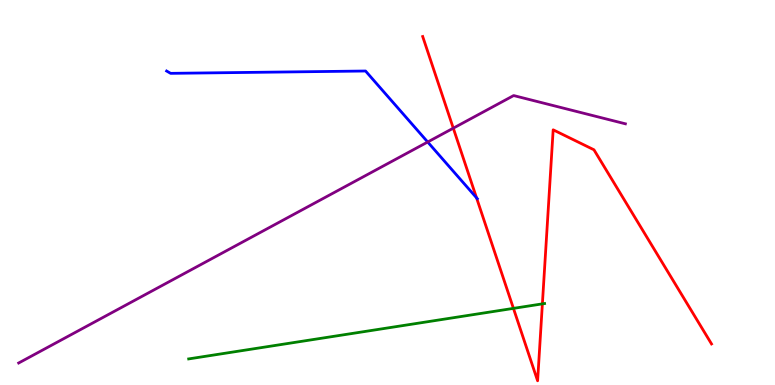[{'lines': ['blue', 'red'], 'intersections': [{'x': 6.15, 'y': 4.86}]}, {'lines': ['green', 'red'], 'intersections': [{'x': 6.62, 'y': 1.99}, {'x': 7.0, 'y': 2.11}]}, {'lines': ['purple', 'red'], 'intersections': [{'x': 5.85, 'y': 6.67}]}, {'lines': ['blue', 'green'], 'intersections': []}, {'lines': ['blue', 'purple'], 'intersections': [{'x': 5.52, 'y': 6.31}]}, {'lines': ['green', 'purple'], 'intersections': []}]